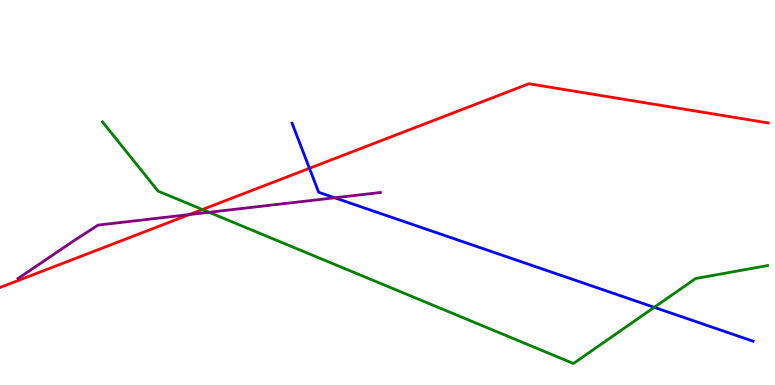[{'lines': ['blue', 'red'], 'intersections': [{'x': 3.99, 'y': 5.63}]}, {'lines': ['green', 'red'], 'intersections': [{'x': 2.61, 'y': 4.56}]}, {'lines': ['purple', 'red'], 'intersections': [{'x': 2.44, 'y': 4.43}]}, {'lines': ['blue', 'green'], 'intersections': [{'x': 8.44, 'y': 2.02}]}, {'lines': ['blue', 'purple'], 'intersections': [{'x': 4.32, 'y': 4.86}]}, {'lines': ['green', 'purple'], 'intersections': [{'x': 2.7, 'y': 4.49}]}]